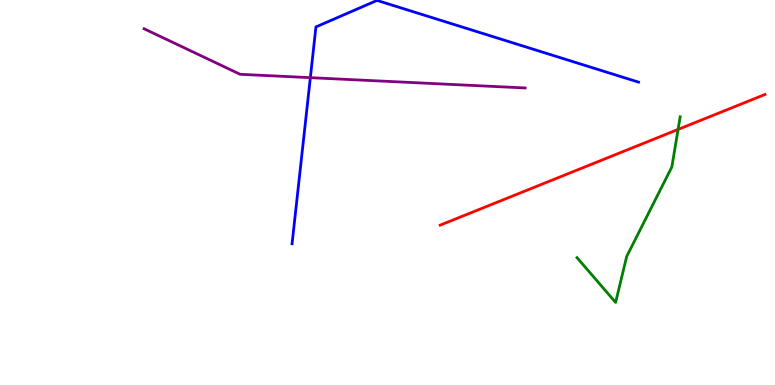[{'lines': ['blue', 'red'], 'intersections': []}, {'lines': ['green', 'red'], 'intersections': [{'x': 8.75, 'y': 6.64}]}, {'lines': ['purple', 'red'], 'intersections': []}, {'lines': ['blue', 'green'], 'intersections': []}, {'lines': ['blue', 'purple'], 'intersections': [{'x': 4.0, 'y': 7.98}]}, {'lines': ['green', 'purple'], 'intersections': []}]